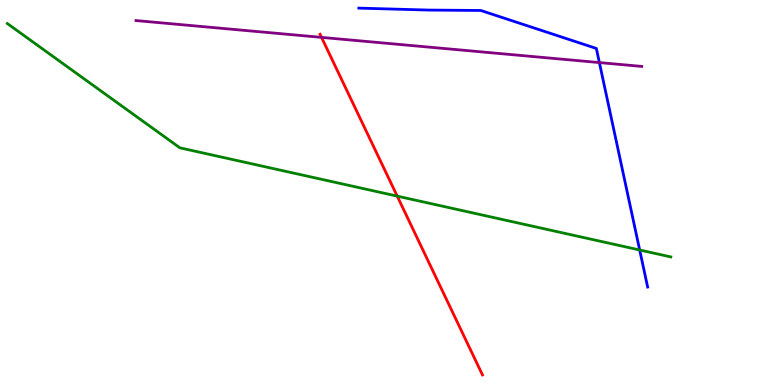[{'lines': ['blue', 'red'], 'intersections': []}, {'lines': ['green', 'red'], 'intersections': [{'x': 5.13, 'y': 4.91}]}, {'lines': ['purple', 'red'], 'intersections': [{'x': 4.15, 'y': 9.03}]}, {'lines': ['blue', 'green'], 'intersections': [{'x': 8.25, 'y': 3.51}]}, {'lines': ['blue', 'purple'], 'intersections': [{'x': 7.73, 'y': 8.37}]}, {'lines': ['green', 'purple'], 'intersections': []}]